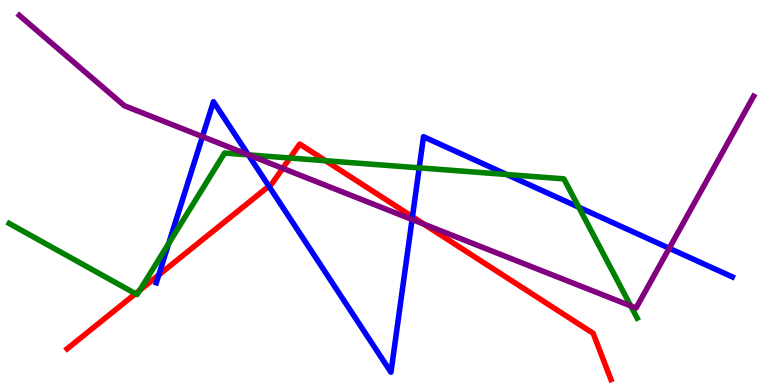[{'lines': ['blue', 'red'], 'intersections': [{'x': 2.05, 'y': 2.86}, {'x': 3.47, 'y': 5.16}, {'x': 5.32, 'y': 4.37}]}, {'lines': ['green', 'red'], 'intersections': [{'x': 1.75, 'y': 2.37}, {'x': 1.8, 'y': 2.46}, {'x': 3.74, 'y': 5.9}, {'x': 4.2, 'y': 5.83}]}, {'lines': ['purple', 'red'], 'intersections': [{'x': 3.65, 'y': 5.63}, {'x': 5.47, 'y': 4.18}]}, {'lines': ['blue', 'green'], 'intersections': [{'x': 2.18, 'y': 3.68}, {'x': 3.2, 'y': 5.98}, {'x': 5.41, 'y': 5.64}, {'x': 6.54, 'y': 5.47}, {'x': 7.47, 'y': 4.62}]}, {'lines': ['blue', 'purple'], 'intersections': [{'x': 2.61, 'y': 6.45}, {'x': 3.2, 'y': 5.98}, {'x': 5.32, 'y': 4.3}, {'x': 8.64, 'y': 3.55}]}, {'lines': ['green', 'purple'], 'intersections': [{'x': 3.21, 'y': 5.98}, {'x': 8.14, 'y': 2.05}]}]